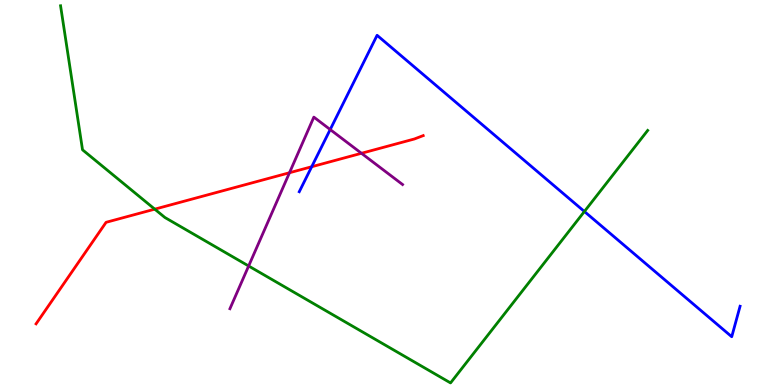[{'lines': ['blue', 'red'], 'intersections': [{'x': 4.02, 'y': 5.67}]}, {'lines': ['green', 'red'], 'intersections': [{'x': 2.0, 'y': 4.57}]}, {'lines': ['purple', 'red'], 'intersections': [{'x': 3.74, 'y': 5.51}, {'x': 4.66, 'y': 6.02}]}, {'lines': ['blue', 'green'], 'intersections': [{'x': 7.54, 'y': 4.51}]}, {'lines': ['blue', 'purple'], 'intersections': [{'x': 4.26, 'y': 6.64}]}, {'lines': ['green', 'purple'], 'intersections': [{'x': 3.21, 'y': 3.09}]}]